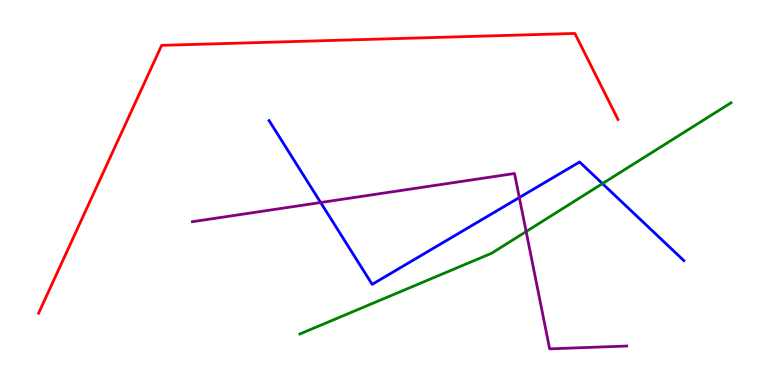[{'lines': ['blue', 'red'], 'intersections': []}, {'lines': ['green', 'red'], 'intersections': []}, {'lines': ['purple', 'red'], 'intersections': []}, {'lines': ['blue', 'green'], 'intersections': [{'x': 7.77, 'y': 5.23}]}, {'lines': ['blue', 'purple'], 'intersections': [{'x': 4.14, 'y': 4.74}, {'x': 6.7, 'y': 4.87}]}, {'lines': ['green', 'purple'], 'intersections': [{'x': 6.79, 'y': 3.99}]}]